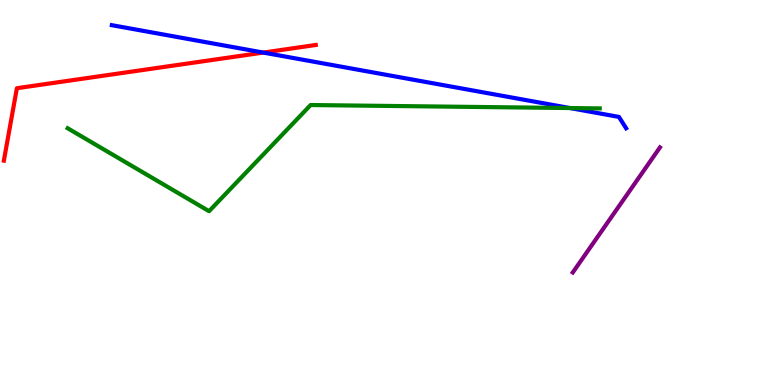[{'lines': ['blue', 'red'], 'intersections': [{'x': 3.4, 'y': 8.63}]}, {'lines': ['green', 'red'], 'intersections': []}, {'lines': ['purple', 'red'], 'intersections': []}, {'lines': ['blue', 'green'], 'intersections': [{'x': 7.35, 'y': 7.19}]}, {'lines': ['blue', 'purple'], 'intersections': []}, {'lines': ['green', 'purple'], 'intersections': []}]